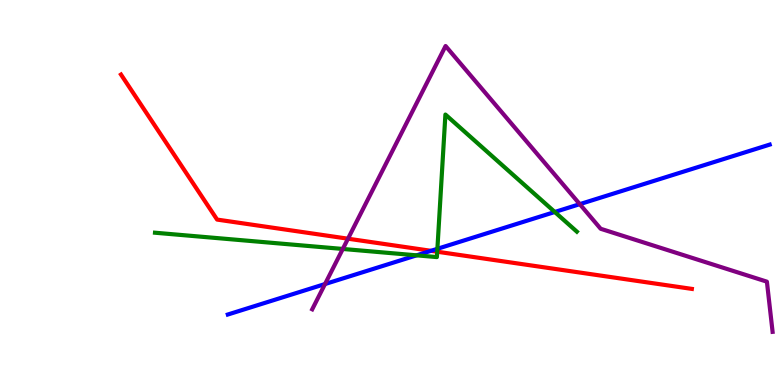[{'lines': ['blue', 'red'], 'intersections': [{'x': 5.56, 'y': 3.49}]}, {'lines': ['green', 'red'], 'intersections': [{'x': 5.64, 'y': 3.46}]}, {'lines': ['purple', 'red'], 'intersections': [{'x': 4.49, 'y': 3.8}]}, {'lines': ['blue', 'green'], 'intersections': [{'x': 5.38, 'y': 3.37}, {'x': 5.64, 'y': 3.54}, {'x': 7.16, 'y': 4.49}]}, {'lines': ['blue', 'purple'], 'intersections': [{'x': 4.19, 'y': 2.62}, {'x': 7.48, 'y': 4.7}]}, {'lines': ['green', 'purple'], 'intersections': [{'x': 4.42, 'y': 3.53}]}]